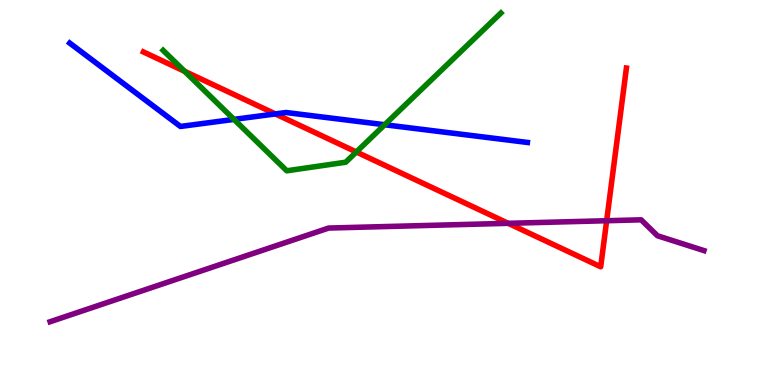[{'lines': ['blue', 'red'], 'intersections': [{'x': 3.55, 'y': 7.04}]}, {'lines': ['green', 'red'], 'intersections': [{'x': 2.38, 'y': 8.15}, {'x': 4.6, 'y': 6.05}]}, {'lines': ['purple', 'red'], 'intersections': [{'x': 6.56, 'y': 4.2}, {'x': 7.83, 'y': 4.27}]}, {'lines': ['blue', 'green'], 'intersections': [{'x': 3.02, 'y': 6.9}, {'x': 4.96, 'y': 6.76}]}, {'lines': ['blue', 'purple'], 'intersections': []}, {'lines': ['green', 'purple'], 'intersections': []}]